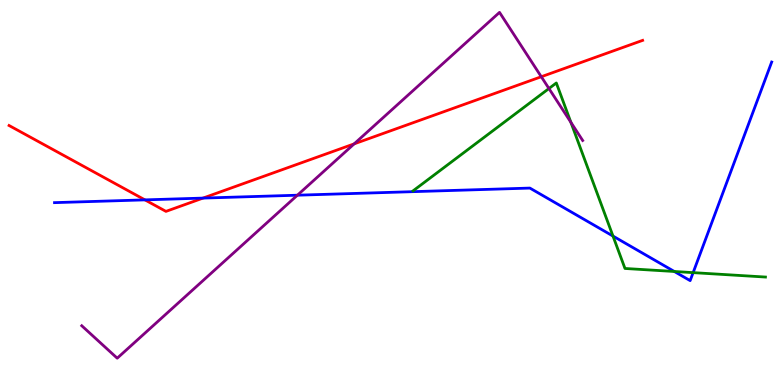[{'lines': ['blue', 'red'], 'intersections': [{'x': 1.87, 'y': 4.81}, {'x': 2.62, 'y': 4.85}]}, {'lines': ['green', 'red'], 'intersections': []}, {'lines': ['purple', 'red'], 'intersections': [{'x': 4.57, 'y': 6.26}, {'x': 6.98, 'y': 8.01}]}, {'lines': ['blue', 'green'], 'intersections': [{'x': 7.91, 'y': 3.87}, {'x': 8.7, 'y': 2.95}, {'x': 8.94, 'y': 2.92}]}, {'lines': ['blue', 'purple'], 'intersections': [{'x': 3.84, 'y': 4.93}]}, {'lines': ['green', 'purple'], 'intersections': [{'x': 7.08, 'y': 7.7}, {'x': 7.37, 'y': 6.82}]}]